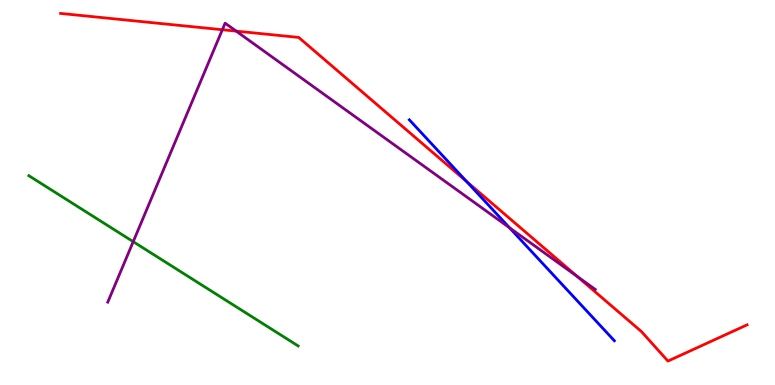[{'lines': ['blue', 'red'], 'intersections': [{'x': 6.02, 'y': 5.29}]}, {'lines': ['green', 'red'], 'intersections': []}, {'lines': ['purple', 'red'], 'intersections': [{'x': 2.87, 'y': 9.23}, {'x': 3.05, 'y': 9.19}, {'x': 7.45, 'y': 2.82}]}, {'lines': ['blue', 'green'], 'intersections': []}, {'lines': ['blue', 'purple'], 'intersections': [{'x': 6.57, 'y': 4.09}]}, {'lines': ['green', 'purple'], 'intersections': [{'x': 1.72, 'y': 3.72}]}]